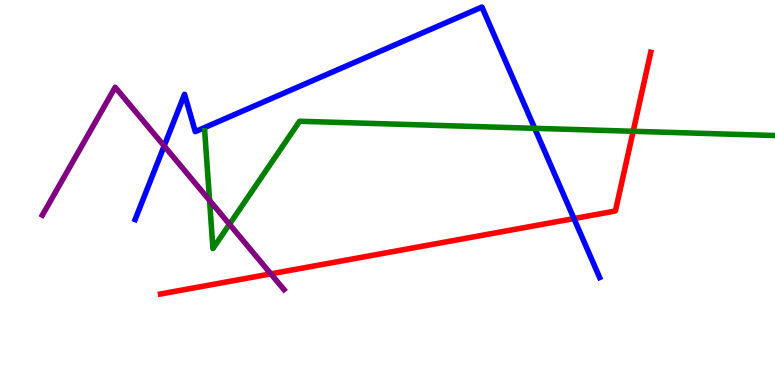[{'lines': ['blue', 'red'], 'intersections': [{'x': 7.41, 'y': 4.32}]}, {'lines': ['green', 'red'], 'intersections': [{'x': 8.17, 'y': 6.59}]}, {'lines': ['purple', 'red'], 'intersections': [{'x': 3.49, 'y': 2.89}]}, {'lines': ['blue', 'green'], 'intersections': [{'x': 6.9, 'y': 6.67}]}, {'lines': ['blue', 'purple'], 'intersections': [{'x': 2.12, 'y': 6.21}]}, {'lines': ['green', 'purple'], 'intersections': [{'x': 2.7, 'y': 4.8}, {'x': 2.96, 'y': 4.18}]}]